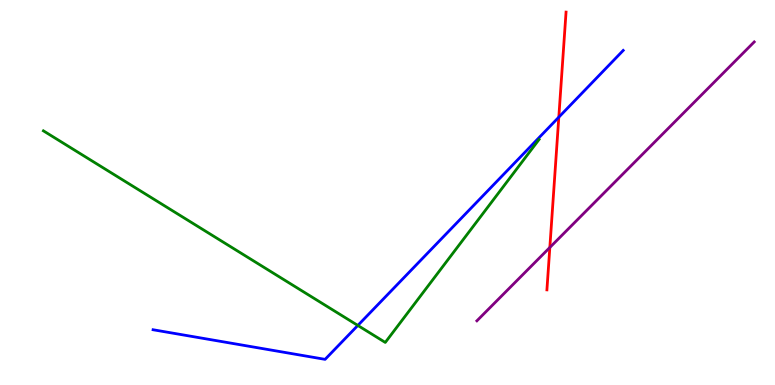[{'lines': ['blue', 'red'], 'intersections': [{'x': 7.21, 'y': 6.96}]}, {'lines': ['green', 'red'], 'intersections': []}, {'lines': ['purple', 'red'], 'intersections': [{'x': 7.09, 'y': 3.57}]}, {'lines': ['blue', 'green'], 'intersections': [{'x': 4.62, 'y': 1.55}]}, {'lines': ['blue', 'purple'], 'intersections': []}, {'lines': ['green', 'purple'], 'intersections': []}]